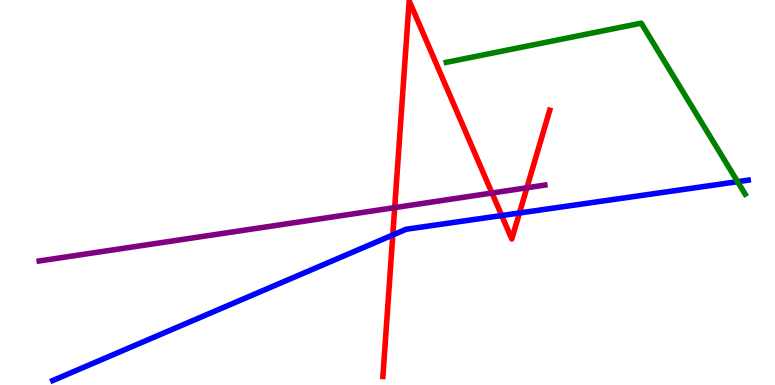[{'lines': ['blue', 'red'], 'intersections': [{'x': 5.07, 'y': 3.9}, {'x': 6.47, 'y': 4.4}, {'x': 6.7, 'y': 4.47}]}, {'lines': ['green', 'red'], 'intersections': []}, {'lines': ['purple', 'red'], 'intersections': [{'x': 5.09, 'y': 4.61}, {'x': 6.35, 'y': 4.99}, {'x': 6.8, 'y': 5.12}]}, {'lines': ['blue', 'green'], 'intersections': [{'x': 9.52, 'y': 5.28}]}, {'lines': ['blue', 'purple'], 'intersections': []}, {'lines': ['green', 'purple'], 'intersections': []}]